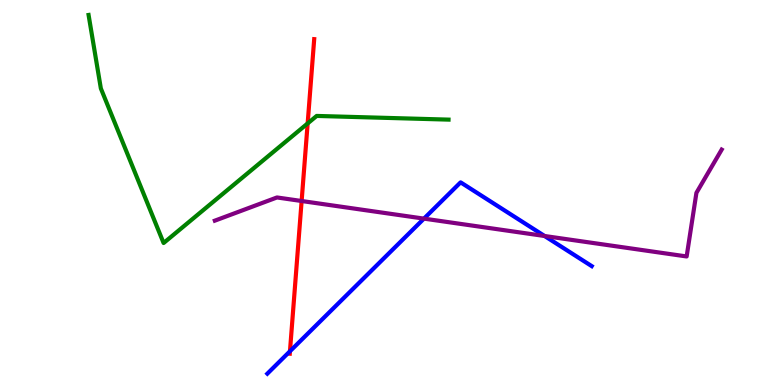[{'lines': ['blue', 'red'], 'intersections': [{'x': 3.74, 'y': 0.876}]}, {'lines': ['green', 'red'], 'intersections': [{'x': 3.97, 'y': 6.79}]}, {'lines': ['purple', 'red'], 'intersections': [{'x': 3.89, 'y': 4.78}]}, {'lines': ['blue', 'green'], 'intersections': []}, {'lines': ['blue', 'purple'], 'intersections': [{'x': 5.47, 'y': 4.32}, {'x': 7.03, 'y': 3.87}]}, {'lines': ['green', 'purple'], 'intersections': []}]